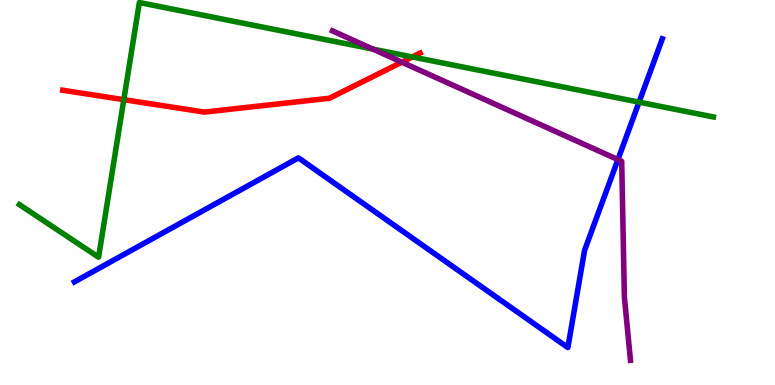[{'lines': ['blue', 'red'], 'intersections': []}, {'lines': ['green', 'red'], 'intersections': [{'x': 1.6, 'y': 7.41}, {'x': 5.32, 'y': 8.52}]}, {'lines': ['purple', 'red'], 'intersections': [{'x': 5.19, 'y': 8.39}]}, {'lines': ['blue', 'green'], 'intersections': [{'x': 8.25, 'y': 7.35}]}, {'lines': ['blue', 'purple'], 'intersections': [{'x': 7.97, 'y': 5.86}]}, {'lines': ['green', 'purple'], 'intersections': [{'x': 4.81, 'y': 8.73}]}]